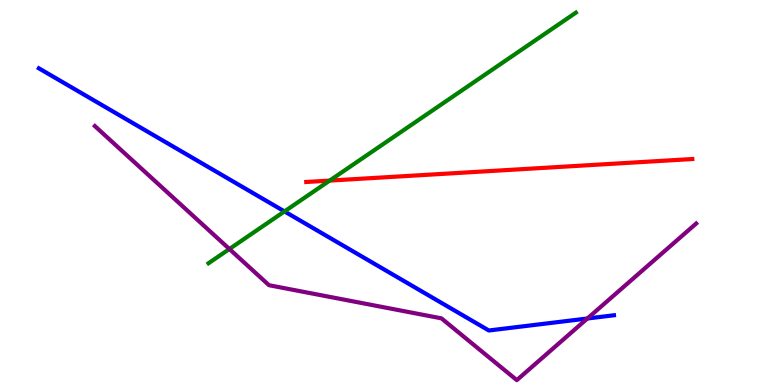[{'lines': ['blue', 'red'], 'intersections': []}, {'lines': ['green', 'red'], 'intersections': [{'x': 4.25, 'y': 5.31}]}, {'lines': ['purple', 'red'], 'intersections': []}, {'lines': ['blue', 'green'], 'intersections': [{'x': 3.67, 'y': 4.51}]}, {'lines': ['blue', 'purple'], 'intersections': [{'x': 7.58, 'y': 1.73}]}, {'lines': ['green', 'purple'], 'intersections': [{'x': 2.96, 'y': 3.53}]}]